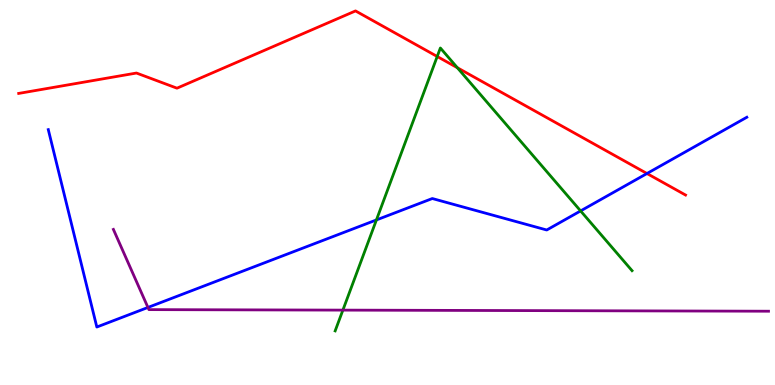[{'lines': ['blue', 'red'], 'intersections': [{'x': 8.35, 'y': 5.49}]}, {'lines': ['green', 'red'], 'intersections': [{'x': 5.64, 'y': 8.53}, {'x': 5.9, 'y': 8.24}]}, {'lines': ['purple', 'red'], 'intersections': []}, {'lines': ['blue', 'green'], 'intersections': [{'x': 4.86, 'y': 4.29}, {'x': 7.49, 'y': 4.52}]}, {'lines': ['blue', 'purple'], 'intersections': [{'x': 1.91, 'y': 2.01}]}, {'lines': ['green', 'purple'], 'intersections': [{'x': 4.42, 'y': 1.94}]}]